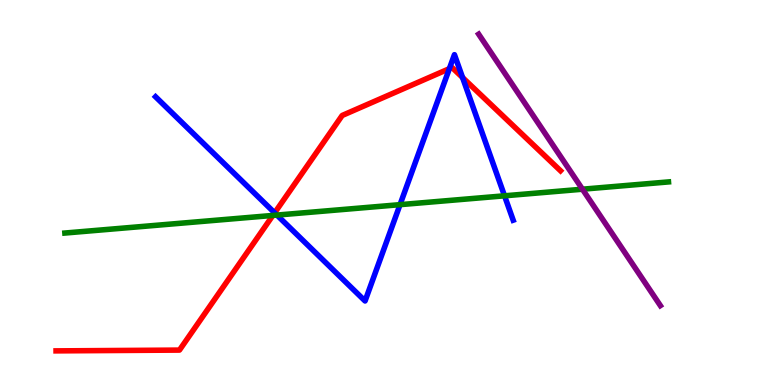[{'lines': ['blue', 'red'], 'intersections': [{'x': 3.54, 'y': 4.47}, {'x': 5.8, 'y': 8.22}, {'x': 5.97, 'y': 7.99}]}, {'lines': ['green', 'red'], 'intersections': [{'x': 3.52, 'y': 4.4}]}, {'lines': ['purple', 'red'], 'intersections': []}, {'lines': ['blue', 'green'], 'intersections': [{'x': 3.57, 'y': 4.41}, {'x': 5.16, 'y': 4.68}, {'x': 6.51, 'y': 4.91}]}, {'lines': ['blue', 'purple'], 'intersections': []}, {'lines': ['green', 'purple'], 'intersections': [{'x': 7.52, 'y': 5.09}]}]